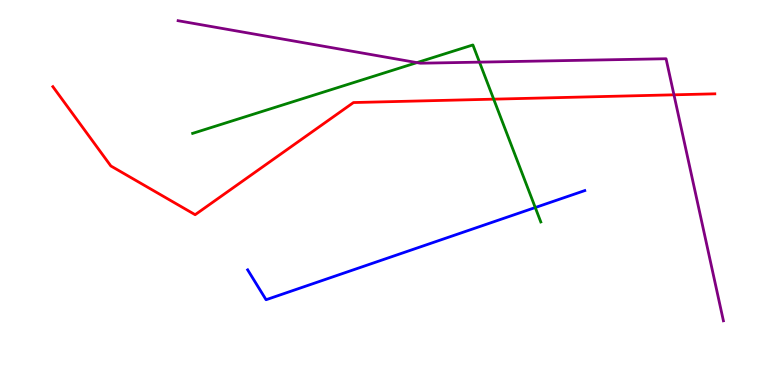[{'lines': ['blue', 'red'], 'intersections': []}, {'lines': ['green', 'red'], 'intersections': [{'x': 6.37, 'y': 7.42}]}, {'lines': ['purple', 'red'], 'intersections': [{'x': 8.7, 'y': 7.54}]}, {'lines': ['blue', 'green'], 'intersections': [{'x': 6.91, 'y': 4.61}]}, {'lines': ['blue', 'purple'], 'intersections': []}, {'lines': ['green', 'purple'], 'intersections': [{'x': 5.38, 'y': 8.37}, {'x': 6.19, 'y': 8.39}]}]